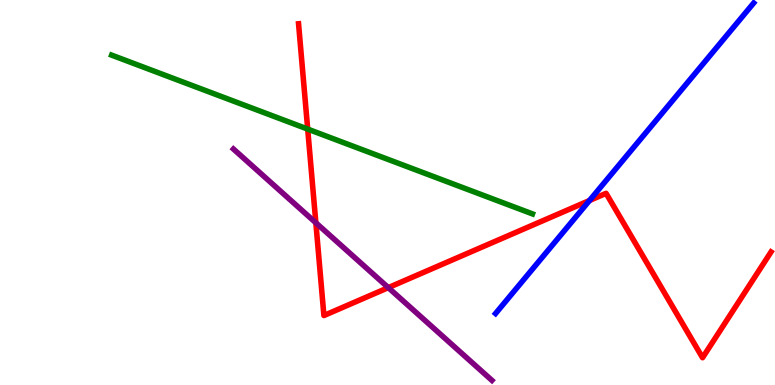[{'lines': ['blue', 'red'], 'intersections': [{'x': 7.61, 'y': 4.79}]}, {'lines': ['green', 'red'], 'intersections': [{'x': 3.97, 'y': 6.65}]}, {'lines': ['purple', 'red'], 'intersections': [{'x': 4.08, 'y': 4.21}, {'x': 5.01, 'y': 2.53}]}, {'lines': ['blue', 'green'], 'intersections': []}, {'lines': ['blue', 'purple'], 'intersections': []}, {'lines': ['green', 'purple'], 'intersections': []}]